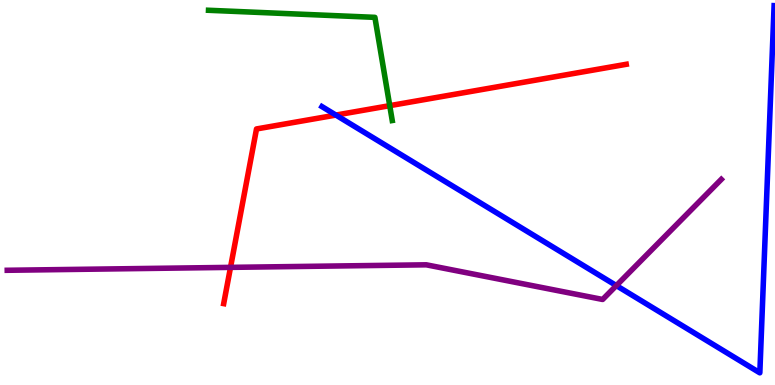[{'lines': ['blue', 'red'], 'intersections': [{'x': 4.33, 'y': 7.01}]}, {'lines': ['green', 'red'], 'intersections': [{'x': 5.03, 'y': 7.26}]}, {'lines': ['purple', 'red'], 'intersections': [{'x': 2.97, 'y': 3.06}]}, {'lines': ['blue', 'green'], 'intersections': []}, {'lines': ['blue', 'purple'], 'intersections': [{'x': 7.95, 'y': 2.58}]}, {'lines': ['green', 'purple'], 'intersections': []}]